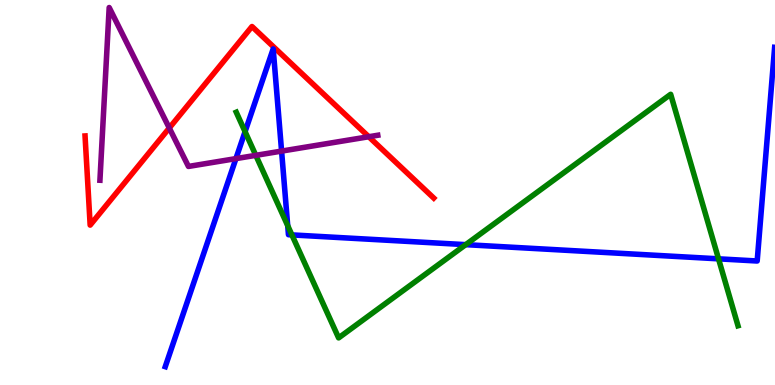[{'lines': ['blue', 'red'], 'intersections': []}, {'lines': ['green', 'red'], 'intersections': []}, {'lines': ['purple', 'red'], 'intersections': [{'x': 2.18, 'y': 6.68}, {'x': 4.76, 'y': 6.45}]}, {'lines': ['blue', 'green'], 'intersections': [{'x': 3.16, 'y': 6.58}, {'x': 3.71, 'y': 4.14}, {'x': 3.77, 'y': 3.9}, {'x': 6.01, 'y': 3.65}, {'x': 9.27, 'y': 3.28}]}, {'lines': ['blue', 'purple'], 'intersections': [{'x': 3.04, 'y': 5.88}, {'x': 3.63, 'y': 6.08}]}, {'lines': ['green', 'purple'], 'intersections': [{'x': 3.3, 'y': 5.97}]}]